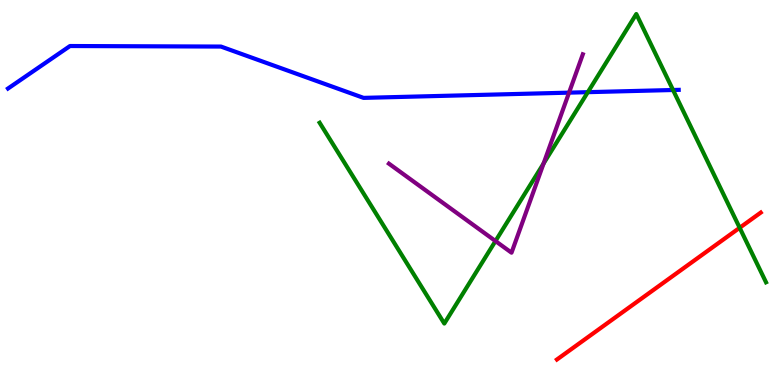[{'lines': ['blue', 'red'], 'intersections': []}, {'lines': ['green', 'red'], 'intersections': [{'x': 9.54, 'y': 4.08}]}, {'lines': ['purple', 'red'], 'intersections': []}, {'lines': ['blue', 'green'], 'intersections': [{'x': 7.58, 'y': 7.61}, {'x': 8.68, 'y': 7.66}]}, {'lines': ['blue', 'purple'], 'intersections': [{'x': 7.34, 'y': 7.59}]}, {'lines': ['green', 'purple'], 'intersections': [{'x': 6.39, 'y': 3.74}, {'x': 7.01, 'y': 5.75}]}]